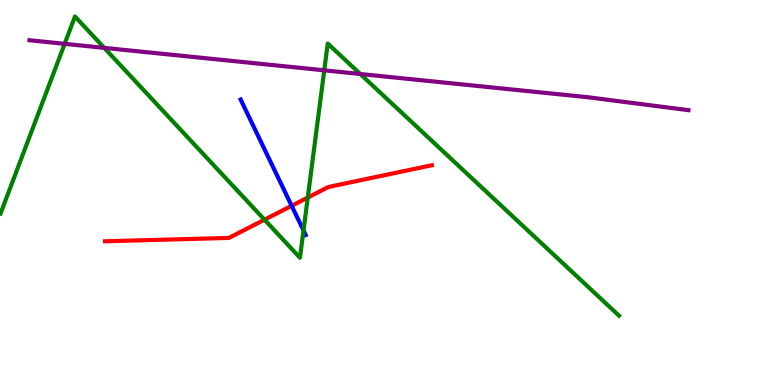[{'lines': ['blue', 'red'], 'intersections': [{'x': 3.76, 'y': 4.65}]}, {'lines': ['green', 'red'], 'intersections': [{'x': 3.41, 'y': 4.29}, {'x': 3.97, 'y': 4.87}]}, {'lines': ['purple', 'red'], 'intersections': []}, {'lines': ['blue', 'green'], 'intersections': [{'x': 3.92, 'y': 4.01}]}, {'lines': ['blue', 'purple'], 'intersections': []}, {'lines': ['green', 'purple'], 'intersections': [{'x': 0.834, 'y': 8.86}, {'x': 1.35, 'y': 8.76}, {'x': 4.18, 'y': 8.17}, {'x': 4.65, 'y': 8.08}]}]